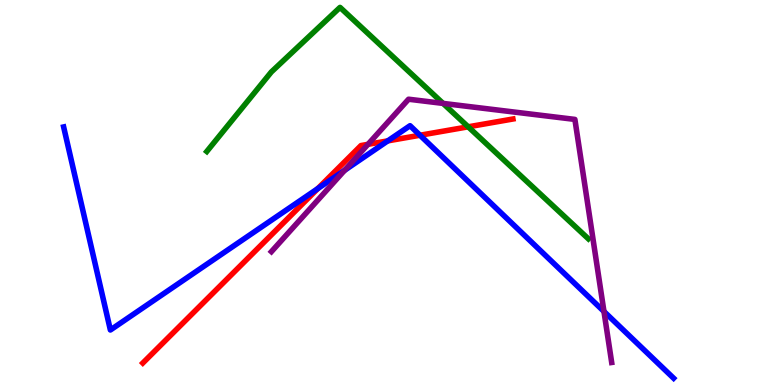[{'lines': ['blue', 'red'], 'intersections': [{'x': 4.1, 'y': 5.1}, {'x': 5.0, 'y': 6.34}, {'x': 5.42, 'y': 6.49}]}, {'lines': ['green', 'red'], 'intersections': [{'x': 6.04, 'y': 6.71}]}, {'lines': ['purple', 'red'], 'intersections': [{'x': 4.75, 'y': 6.25}]}, {'lines': ['blue', 'green'], 'intersections': []}, {'lines': ['blue', 'purple'], 'intersections': [{'x': 4.45, 'y': 5.58}, {'x': 7.79, 'y': 1.91}]}, {'lines': ['green', 'purple'], 'intersections': [{'x': 5.72, 'y': 7.31}]}]